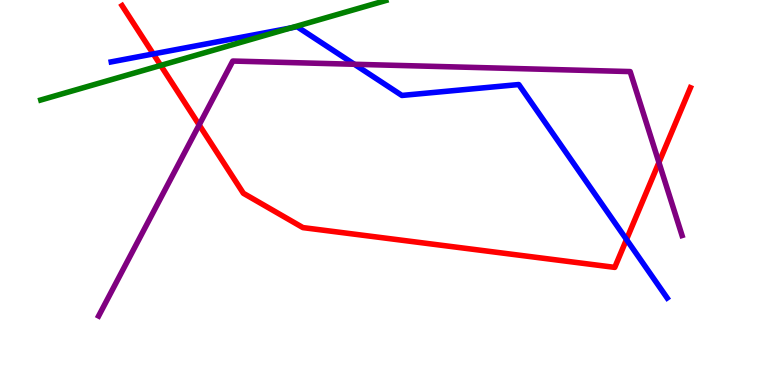[{'lines': ['blue', 'red'], 'intersections': [{'x': 1.98, 'y': 8.6}, {'x': 8.08, 'y': 3.78}]}, {'lines': ['green', 'red'], 'intersections': [{'x': 2.07, 'y': 8.3}]}, {'lines': ['purple', 'red'], 'intersections': [{'x': 2.57, 'y': 6.76}, {'x': 8.5, 'y': 5.78}]}, {'lines': ['blue', 'green'], 'intersections': [{'x': 3.75, 'y': 9.27}]}, {'lines': ['blue', 'purple'], 'intersections': [{'x': 4.57, 'y': 8.33}]}, {'lines': ['green', 'purple'], 'intersections': []}]